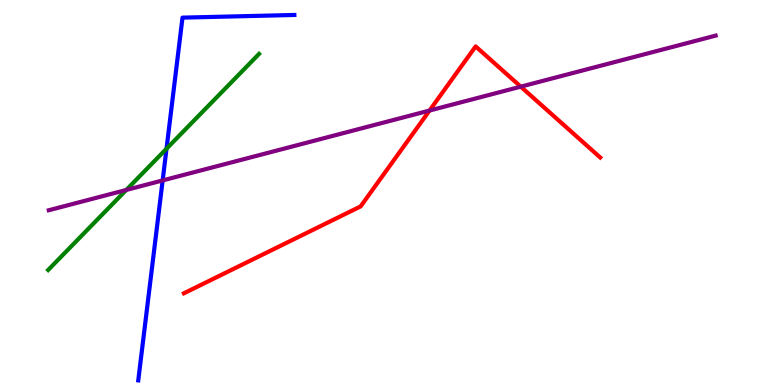[{'lines': ['blue', 'red'], 'intersections': []}, {'lines': ['green', 'red'], 'intersections': []}, {'lines': ['purple', 'red'], 'intersections': [{'x': 5.54, 'y': 7.13}, {'x': 6.72, 'y': 7.75}]}, {'lines': ['blue', 'green'], 'intersections': [{'x': 2.15, 'y': 6.14}]}, {'lines': ['blue', 'purple'], 'intersections': [{'x': 2.1, 'y': 5.31}]}, {'lines': ['green', 'purple'], 'intersections': [{'x': 1.63, 'y': 5.07}]}]